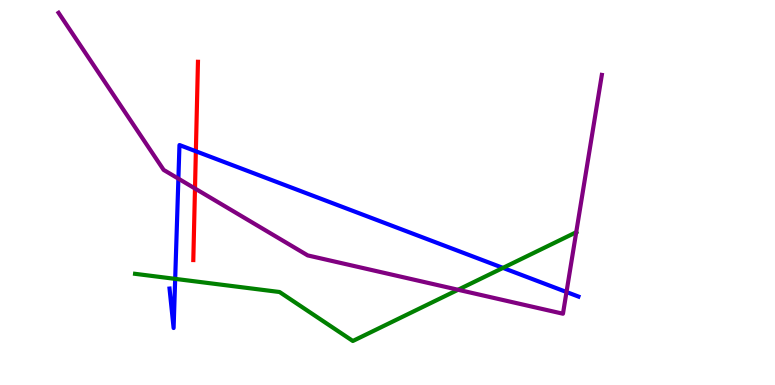[{'lines': ['blue', 'red'], 'intersections': [{'x': 2.53, 'y': 6.07}]}, {'lines': ['green', 'red'], 'intersections': []}, {'lines': ['purple', 'red'], 'intersections': [{'x': 2.52, 'y': 5.1}]}, {'lines': ['blue', 'green'], 'intersections': [{'x': 2.26, 'y': 2.76}, {'x': 6.49, 'y': 3.04}]}, {'lines': ['blue', 'purple'], 'intersections': [{'x': 2.3, 'y': 5.36}, {'x': 7.31, 'y': 2.42}]}, {'lines': ['green', 'purple'], 'intersections': [{'x': 5.91, 'y': 2.47}, {'x': 7.44, 'y': 3.97}]}]